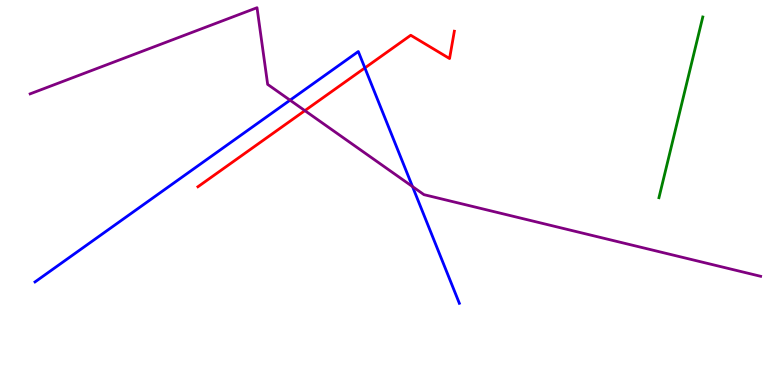[{'lines': ['blue', 'red'], 'intersections': [{'x': 4.71, 'y': 8.24}]}, {'lines': ['green', 'red'], 'intersections': []}, {'lines': ['purple', 'red'], 'intersections': [{'x': 3.93, 'y': 7.13}]}, {'lines': ['blue', 'green'], 'intersections': []}, {'lines': ['blue', 'purple'], 'intersections': [{'x': 3.74, 'y': 7.4}, {'x': 5.32, 'y': 5.15}]}, {'lines': ['green', 'purple'], 'intersections': []}]